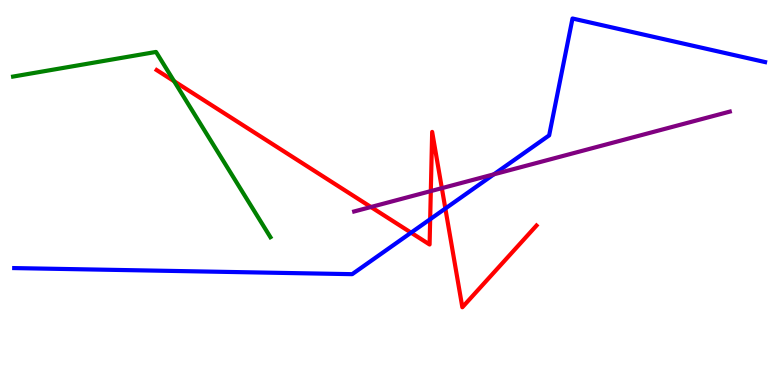[{'lines': ['blue', 'red'], 'intersections': [{'x': 5.3, 'y': 3.96}, {'x': 5.55, 'y': 4.31}, {'x': 5.75, 'y': 4.58}]}, {'lines': ['green', 'red'], 'intersections': [{'x': 2.25, 'y': 7.89}]}, {'lines': ['purple', 'red'], 'intersections': [{'x': 4.79, 'y': 4.62}, {'x': 5.56, 'y': 5.04}, {'x': 5.7, 'y': 5.11}]}, {'lines': ['blue', 'green'], 'intersections': []}, {'lines': ['blue', 'purple'], 'intersections': [{'x': 6.37, 'y': 5.47}]}, {'lines': ['green', 'purple'], 'intersections': []}]